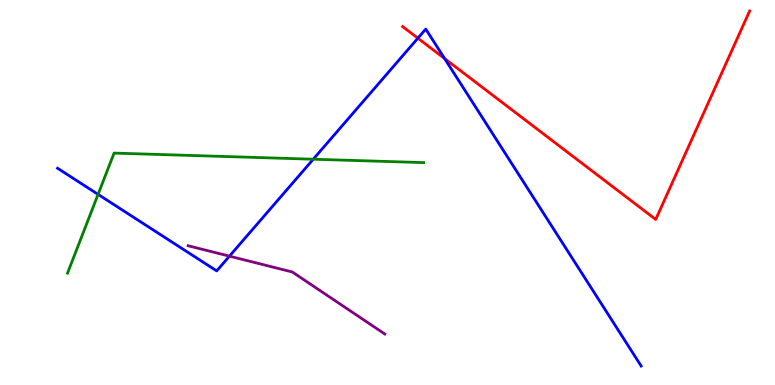[{'lines': ['blue', 'red'], 'intersections': [{'x': 5.39, 'y': 9.01}, {'x': 5.74, 'y': 8.48}]}, {'lines': ['green', 'red'], 'intersections': []}, {'lines': ['purple', 'red'], 'intersections': []}, {'lines': ['blue', 'green'], 'intersections': [{'x': 1.27, 'y': 4.95}, {'x': 4.04, 'y': 5.86}]}, {'lines': ['blue', 'purple'], 'intersections': [{'x': 2.96, 'y': 3.35}]}, {'lines': ['green', 'purple'], 'intersections': []}]